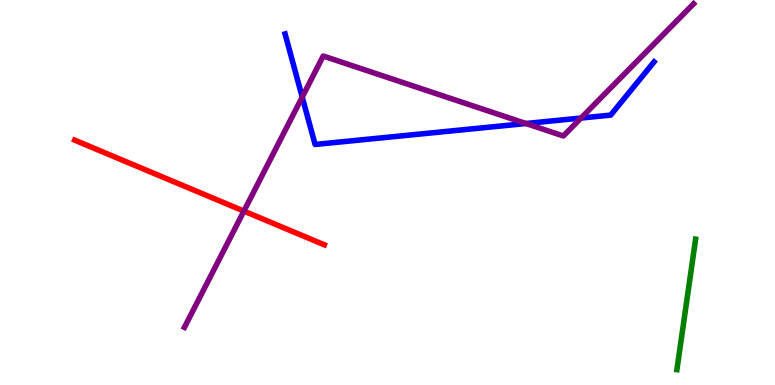[{'lines': ['blue', 'red'], 'intersections': []}, {'lines': ['green', 'red'], 'intersections': []}, {'lines': ['purple', 'red'], 'intersections': [{'x': 3.15, 'y': 4.52}]}, {'lines': ['blue', 'green'], 'intersections': []}, {'lines': ['blue', 'purple'], 'intersections': [{'x': 3.9, 'y': 7.48}, {'x': 6.79, 'y': 6.79}, {'x': 7.5, 'y': 6.93}]}, {'lines': ['green', 'purple'], 'intersections': []}]